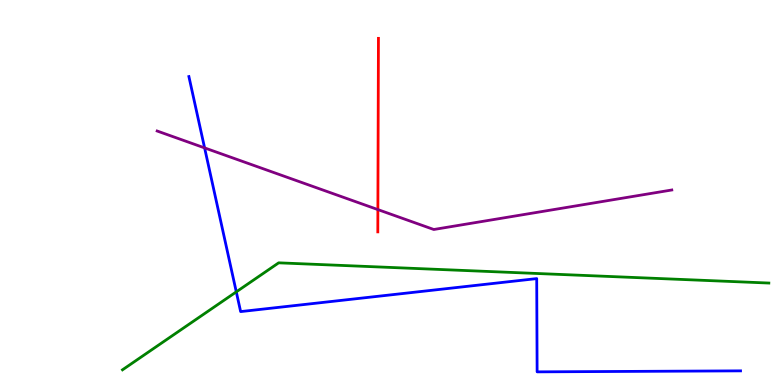[{'lines': ['blue', 'red'], 'intersections': []}, {'lines': ['green', 'red'], 'intersections': []}, {'lines': ['purple', 'red'], 'intersections': [{'x': 4.88, 'y': 4.56}]}, {'lines': ['blue', 'green'], 'intersections': [{'x': 3.05, 'y': 2.42}]}, {'lines': ['blue', 'purple'], 'intersections': [{'x': 2.64, 'y': 6.16}]}, {'lines': ['green', 'purple'], 'intersections': []}]